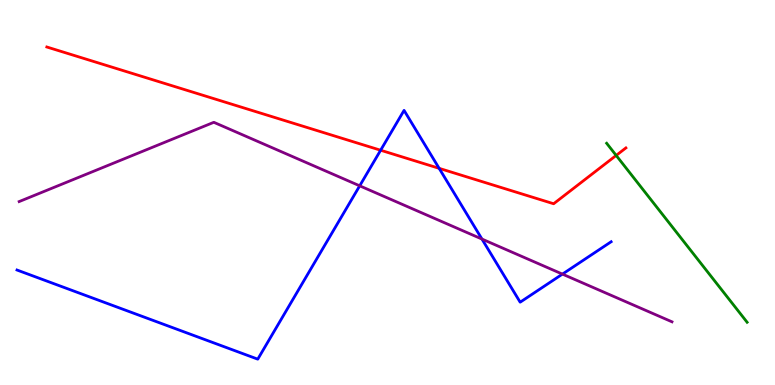[{'lines': ['blue', 'red'], 'intersections': [{'x': 4.91, 'y': 6.1}, {'x': 5.67, 'y': 5.63}]}, {'lines': ['green', 'red'], 'intersections': [{'x': 7.95, 'y': 5.96}]}, {'lines': ['purple', 'red'], 'intersections': []}, {'lines': ['blue', 'green'], 'intersections': []}, {'lines': ['blue', 'purple'], 'intersections': [{'x': 4.64, 'y': 5.17}, {'x': 6.22, 'y': 3.79}, {'x': 7.26, 'y': 2.88}]}, {'lines': ['green', 'purple'], 'intersections': []}]